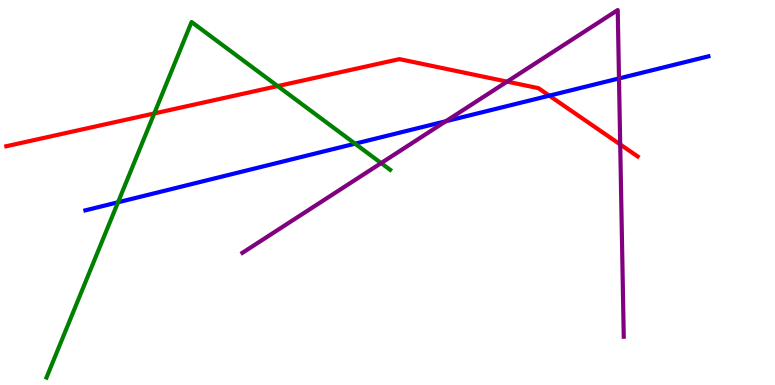[{'lines': ['blue', 'red'], 'intersections': [{'x': 7.09, 'y': 7.52}]}, {'lines': ['green', 'red'], 'intersections': [{'x': 1.99, 'y': 7.05}, {'x': 3.58, 'y': 7.76}]}, {'lines': ['purple', 'red'], 'intersections': [{'x': 6.54, 'y': 7.88}, {'x': 8.0, 'y': 6.25}]}, {'lines': ['blue', 'green'], 'intersections': [{'x': 1.52, 'y': 4.75}, {'x': 4.58, 'y': 6.27}]}, {'lines': ['blue', 'purple'], 'intersections': [{'x': 5.75, 'y': 6.85}, {'x': 7.99, 'y': 7.96}]}, {'lines': ['green', 'purple'], 'intersections': [{'x': 4.92, 'y': 5.76}]}]